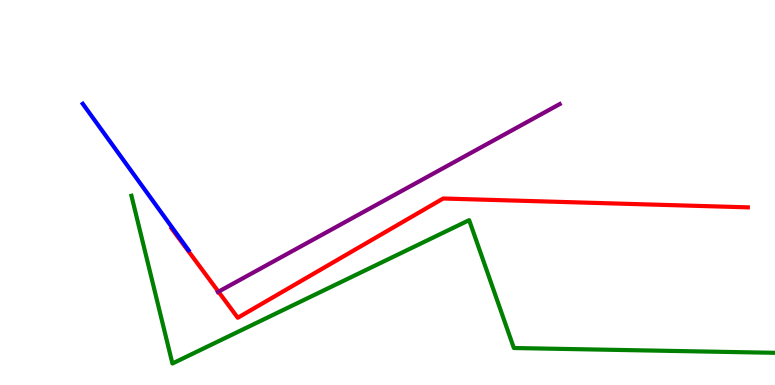[{'lines': ['blue', 'red'], 'intersections': []}, {'lines': ['green', 'red'], 'intersections': []}, {'lines': ['purple', 'red'], 'intersections': [{'x': 2.82, 'y': 2.42}]}, {'lines': ['blue', 'green'], 'intersections': []}, {'lines': ['blue', 'purple'], 'intersections': []}, {'lines': ['green', 'purple'], 'intersections': []}]